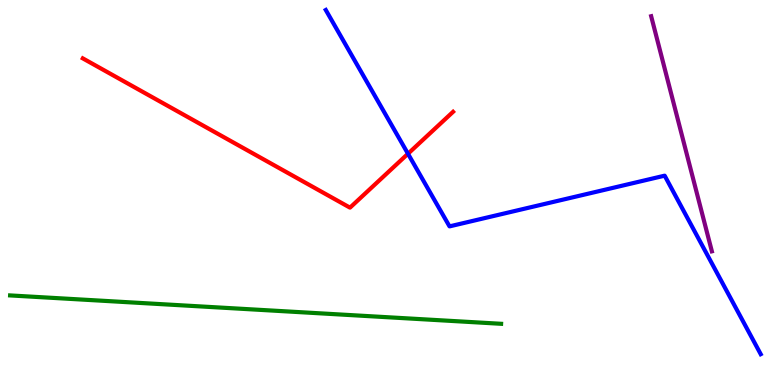[{'lines': ['blue', 'red'], 'intersections': [{'x': 5.26, 'y': 6.01}]}, {'lines': ['green', 'red'], 'intersections': []}, {'lines': ['purple', 'red'], 'intersections': []}, {'lines': ['blue', 'green'], 'intersections': []}, {'lines': ['blue', 'purple'], 'intersections': []}, {'lines': ['green', 'purple'], 'intersections': []}]